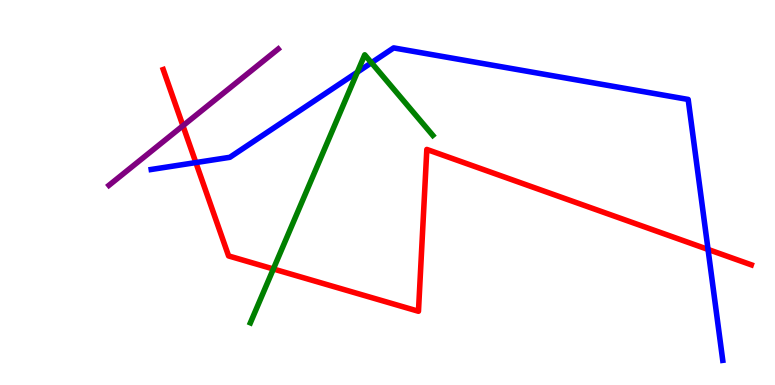[{'lines': ['blue', 'red'], 'intersections': [{'x': 2.53, 'y': 5.78}, {'x': 9.14, 'y': 3.52}]}, {'lines': ['green', 'red'], 'intersections': [{'x': 3.53, 'y': 3.01}]}, {'lines': ['purple', 'red'], 'intersections': [{'x': 2.36, 'y': 6.73}]}, {'lines': ['blue', 'green'], 'intersections': [{'x': 4.61, 'y': 8.13}, {'x': 4.79, 'y': 8.37}]}, {'lines': ['blue', 'purple'], 'intersections': []}, {'lines': ['green', 'purple'], 'intersections': []}]